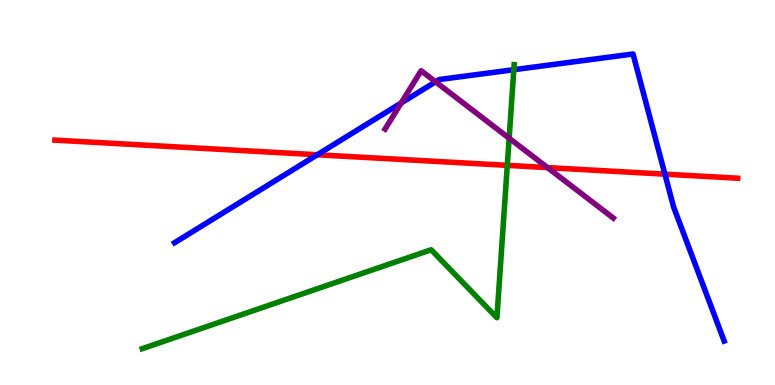[{'lines': ['blue', 'red'], 'intersections': [{'x': 4.09, 'y': 5.98}, {'x': 8.58, 'y': 5.48}]}, {'lines': ['green', 'red'], 'intersections': [{'x': 6.55, 'y': 5.7}]}, {'lines': ['purple', 'red'], 'intersections': [{'x': 7.06, 'y': 5.65}]}, {'lines': ['blue', 'green'], 'intersections': [{'x': 6.63, 'y': 8.19}]}, {'lines': ['blue', 'purple'], 'intersections': [{'x': 5.18, 'y': 7.32}, {'x': 5.62, 'y': 7.88}]}, {'lines': ['green', 'purple'], 'intersections': [{'x': 6.57, 'y': 6.41}]}]